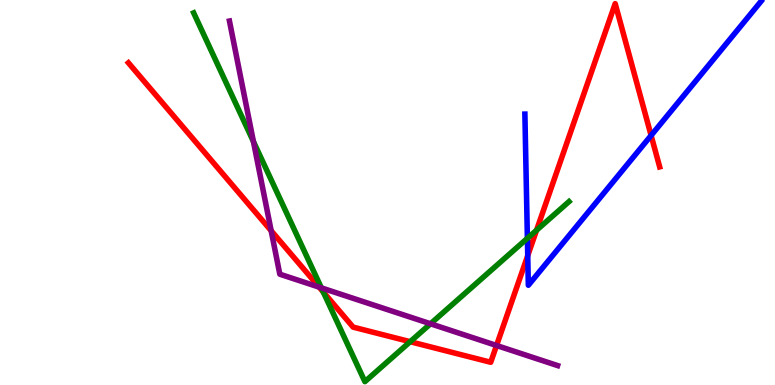[{'lines': ['blue', 'red'], 'intersections': [{'x': 6.81, 'y': 3.36}, {'x': 8.4, 'y': 6.48}]}, {'lines': ['green', 'red'], 'intersections': [{'x': 4.17, 'y': 2.42}, {'x': 5.29, 'y': 1.12}, {'x': 6.92, 'y': 4.02}]}, {'lines': ['purple', 'red'], 'intersections': [{'x': 3.5, 'y': 4.01}, {'x': 4.12, 'y': 2.54}, {'x': 6.41, 'y': 1.03}]}, {'lines': ['blue', 'green'], 'intersections': [{'x': 6.8, 'y': 3.81}]}, {'lines': ['blue', 'purple'], 'intersections': []}, {'lines': ['green', 'purple'], 'intersections': [{'x': 3.27, 'y': 6.32}, {'x': 4.15, 'y': 2.52}, {'x': 5.55, 'y': 1.59}]}]